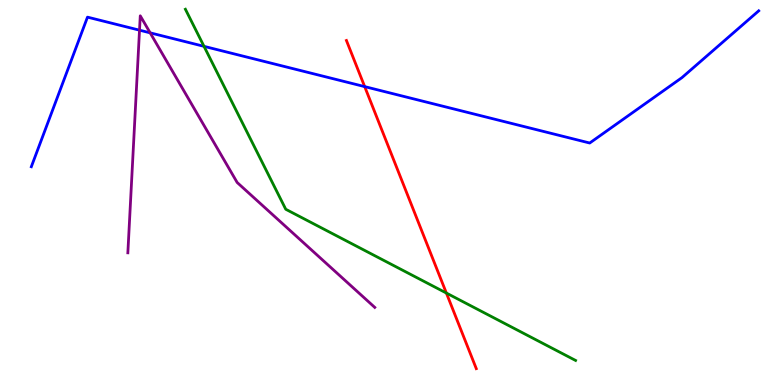[{'lines': ['blue', 'red'], 'intersections': [{'x': 4.71, 'y': 7.75}]}, {'lines': ['green', 'red'], 'intersections': [{'x': 5.76, 'y': 2.39}]}, {'lines': ['purple', 'red'], 'intersections': []}, {'lines': ['blue', 'green'], 'intersections': [{'x': 2.63, 'y': 8.8}]}, {'lines': ['blue', 'purple'], 'intersections': [{'x': 1.8, 'y': 9.22}, {'x': 1.94, 'y': 9.15}]}, {'lines': ['green', 'purple'], 'intersections': []}]